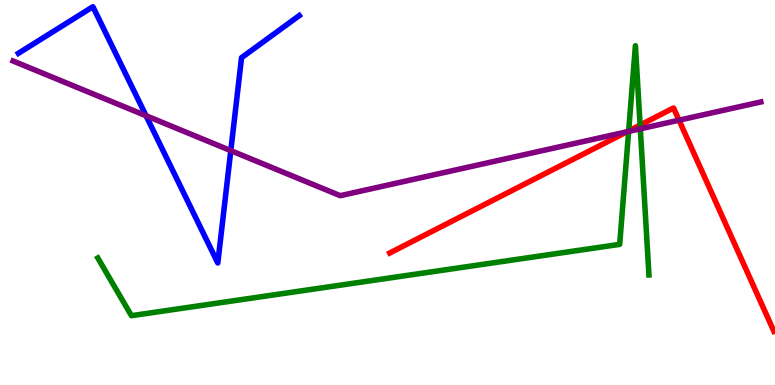[{'lines': ['blue', 'red'], 'intersections': []}, {'lines': ['green', 'red'], 'intersections': [{'x': 8.11, 'y': 6.6}, {'x': 8.26, 'y': 6.75}]}, {'lines': ['purple', 'red'], 'intersections': [{'x': 8.09, 'y': 6.58}, {'x': 8.76, 'y': 6.88}]}, {'lines': ['blue', 'green'], 'intersections': []}, {'lines': ['blue', 'purple'], 'intersections': [{'x': 1.88, 'y': 6.99}, {'x': 2.98, 'y': 6.09}]}, {'lines': ['green', 'purple'], 'intersections': [{'x': 8.11, 'y': 6.59}, {'x': 8.26, 'y': 6.65}]}]